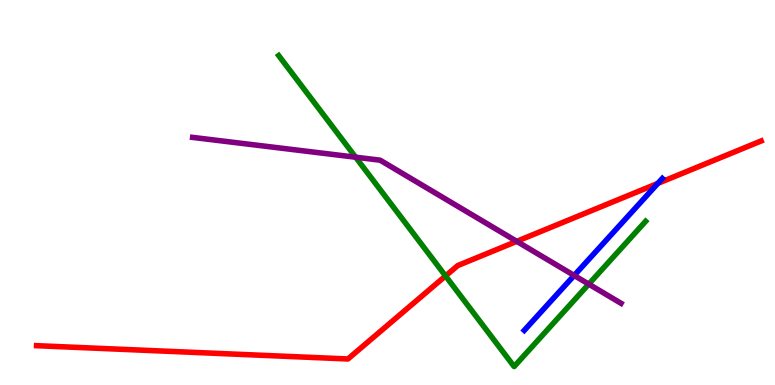[{'lines': ['blue', 'red'], 'intersections': [{'x': 8.49, 'y': 5.24}]}, {'lines': ['green', 'red'], 'intersections': [{'x': 5.75, 'y': 2.83}]}, {'lines': ['purple', 'red'], 'intersections': [{'x': 6.67, 'y': 3.73}]}, {'lines': ['blue', 'green'], 'intersections': []}, {'lines': ['blue', 'purple'], 'intersections': [{'x': 7.41, 'y': 2.85}]}, {'lines': ['green', 'purple'], 'intersections': [{'x': 4.59, 'y': 5.92}, {'x': 7.6, 'y': 2.62}]}]